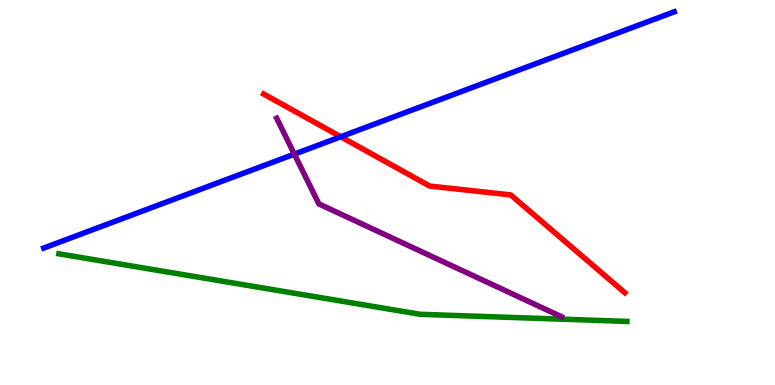[{'lines': ['blue', 'red'], 'intersections': [{'x': 4.4, 'y': 6.45}]}, {'lines': ['green', 'red'], 'intersections': []}, {'lines': ['purple', 'red'], 'intersections': []}, {'lines': ['blue', 'green'], 'intersections': []}, {'lines': ['blue', 'purple'], 'intersections': [{'x': 3.8, 'y': 6.0}]}, {'lines': ['green', 'purple'], 'intersections': []}]